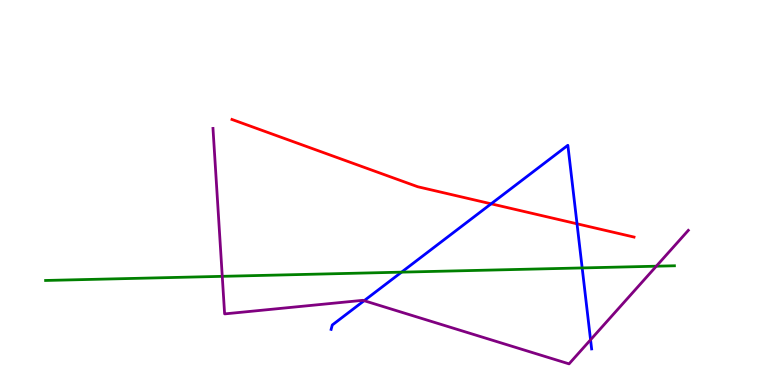[{'lines': ['blue', 'red'], 'intersections': [{'x': 6.34, 'y': 4.71}, {'x': 7.45, 'y': 4.19}]}, {'lines': ['green', 'red'], 'intersections': []}, {'lines': ['purple', 'red'], 'intersections': []}, {'lines': ['blue', 'green'], 'intersections': [{'x': 5.18, 'y': 2.93}, {'x': 7.51, 'y': 3.04}]}, {'lines': ['blue', 'purple'], 'intersections': [{'x': 4.7, 'y': 2.19}, {'x': 7.62, 'y': 1.17}]}, {'lines': ['green', 'purple'], 'intersections': [{'x': 2.87, 'y': 2.82}, {'x': 8.47, 'y': 3.09}]}]